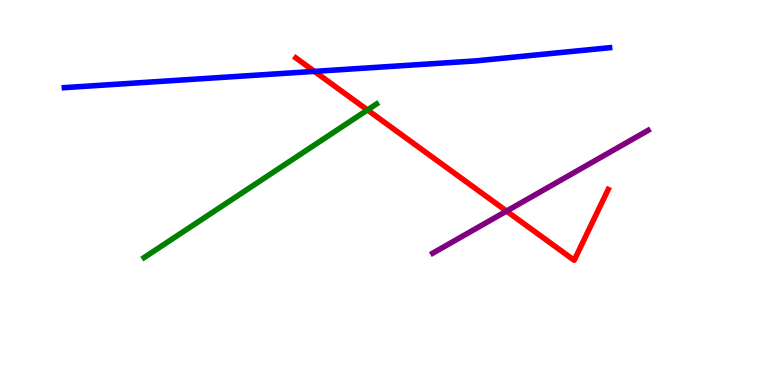[{'lines': ['blue', 'red'], 'intersections': [{'x': 4.06, 'y': 8.15}]}, {'lines': ['green', 'red'], 'intersections': [{'x': 4.74, 'y': 7.14}]}, {'lines': ['purple', 'red'], 'intersections': [{'x': 6.54, 'y': 4.52}]}, {'lines': ['blue', 'green'], 'intersections': []}, {'lines': ['blue', 'purple'], 'intersections': []}, {'lines': ['green', 'purple'], 'intersections': []}]